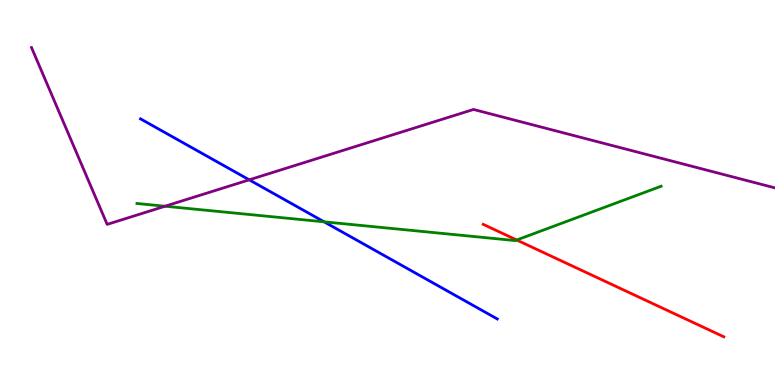[{'lines': ['blue', 'red'], 'intersections': []}, {'lines': ['green', 'red'], 'intersections': [{'x': 6.67, 'y': 3.77}]}, {'lines': ['purple', 'red'], 'intersections': []}, {'lines': ['blue', 'green'], 'intersections': [{'x': 4.18, 'y': 4.24}]}, {'lines': ['blue', 'purple'], 'intersections': [{'x': 3.22, 'y': 5.33}]}, {'lines': ['green', 'purple'], 'intersections': [{'x': 2.13, 'y': 4.64}]}]